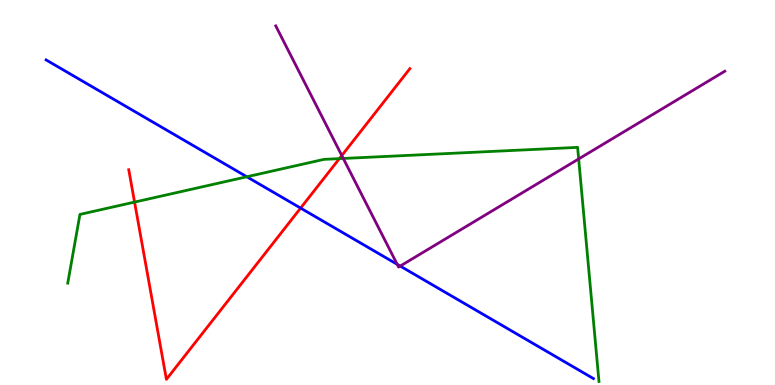[{'lines': ['blue', 'red'], 'intersections': [{'x': 3.88, 'y': 4.6}]}, {'lines': ['green', 'red'], 'intersections': [{'x': 1.74, 'y': 4.75}, {'x': 4.38, 'y': 5.88}]}, {'lines': ['purple', 'red'], 'intersections': [{'x': 4.41, 'y': 5.96}]}, {'lines': ['blue', 'green'], 'intersections': [{'x': 3.18, 'y': 5.41}]}, {'lines': ['blue', 'purple'], 'intersections': [{'x': 5.13, 'y': 3.13}, {'x': 5.16, 'y': 3.09}]}, {'lines': ['green', 'purple'], 'intersections': [{'x': 4.43, 'y': 5.88}, {'x': 7.47, 'y': 5.87}]}]